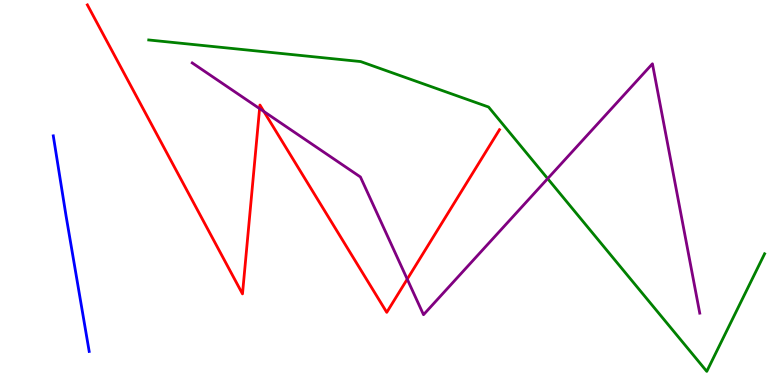[{'lines': ['blue', 'red'], 'intersections': []}, {'lines': ['green', 'red'], 'intersections': []}, {'lines': ['purple', 'red'], 'intersections': [{'x': 3.35, 'y': 7.18}, {'x': 3.4, 'y': 7.1}, {'x': 5.25, 'y': 2.75}]}, {'lines': ['blue', 'green'], 'intersections': []}, {'lines': ['blue', 'purple'], 'intersections': []}, {'lines': ['green', 'purple'], 'intersections': [{'x': 7.07, 'y': 5.36}]}]